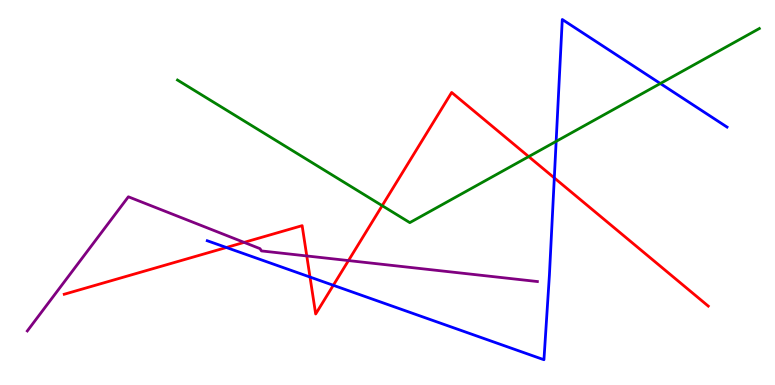[{'lines': ['blue', 'red'], 'intersections': [{'x': 2.92, 'y': 3.57}, {'x': 4.0, 'y': 2.8}, {'x': 4.3, 'y': 2.59}, {'x': 7.15, 'y': 5.38}]}, {'lines': ['green', 'red'], 'intersections': [{'x': 4.93, 'y': 4.66}, {'x': 6.82, 'y': 5.93}]}, {'lines': ['purple', 'red'], 'intersections': [{'x': 3.15, 'y': 3.7}, {'x': 3.96, 'y': 3.35}, {'x': 4.5, 'y': 3.23}]}, {'lines': ['blue', 'green'], 'intersections': [{'x': 7.18, 'y': 6.33}, {'x': 8.52, 'y': 7.83}]}, {'lines': ['blue', 'purple'], 'intersections': []}, {'lines': ['green', 'purple'], 'intersections': []}]